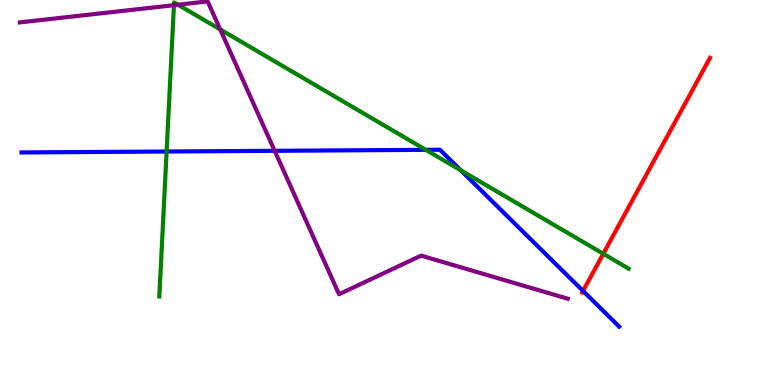[{'lines': ['blue', 'red'], 'intersections': [{'x': 7.52, 'y': 2.44}]}, {'lines': ['green', 'red'], 'intersections': [{'x': 7.78, 'y': 3.41}]}, {'lines': ['purple', 'red'], 'intersections': []}, {'lines': ['blue', 'green'], 'intersections': [{'x': 2.15, 'y': 6.06}, {'x': 5.49, 'y': 6.11}, {'x': 5.95, 'y': 5.58}]}, {'lines': ['blue', 'purple'], 'intersections': [{'x': 3.54, 'y': 6.08}]}, {'lines': ['green', 'purple'], 'intersections': [{'x': 2.24, 'y': 9.87}, {'x': 2.3, 'y': 9.88}, {'x': 2.84, 'y': 9.24}]}]